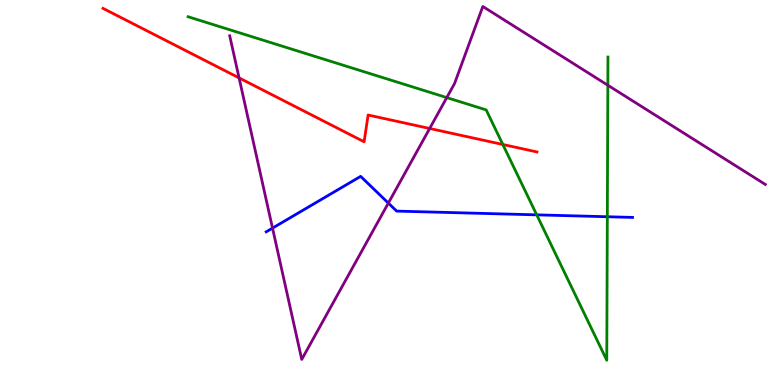[{'lines': ['blue', 'red'], 'intersections': []}, {'lines': ['green', 'red'], 'intersections': [{'x': 6.49, 'y': 6.25}]}, {'lines': ['purple', 'red'], 'intersections': [{'x': 3.08, 'y': 7.98}, {'x': 5.54, 'y': 6.66}]}, {'lines': ['blue', 'green'], 'intersections': [{'x': 6.93, 'y': 4.42}, {'x': 7.84, 'y': 4.37}]}, {'lines': ['blue', 'purple'], 'intersections': [{'x': 3.52, 'y': 4.07}, {'x': 5.01, 'y': 4.72}]}, {'lines': ['green', 'purple'], 'intersections': [{'x': 5.76, 'y': 7.47}, {'x': 7.84, 'y': 7.79}]}]